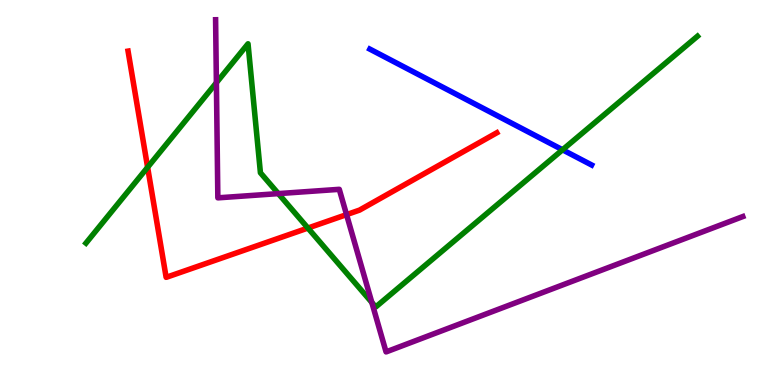[{'lines': ['blue', 'red'], 'intersections': []}, {'lines': ['green', 'red'], 'intersections': [{'x': 1.9, 'y': 5.65}, {'x': 3.97, 'y': 4.08}]}, {'lines': ['purple', 'red'], 'intersections': [{'x': 4.47, 'y': 4.43}]}, {'lines': ['blue', 'green'], 'intersections': [{'x': 7.26, 'y': 6.11}]}, {'lines': ['blue', 'purple'], 'intersections': []}, {'lines': ['green', 'purple'], 'intersections': [{'x': 2.79, 'y': 7.85}, {'x': 3.59, 'y': 4.97}, {'x': 4.8, 'y': 2.14}]}]